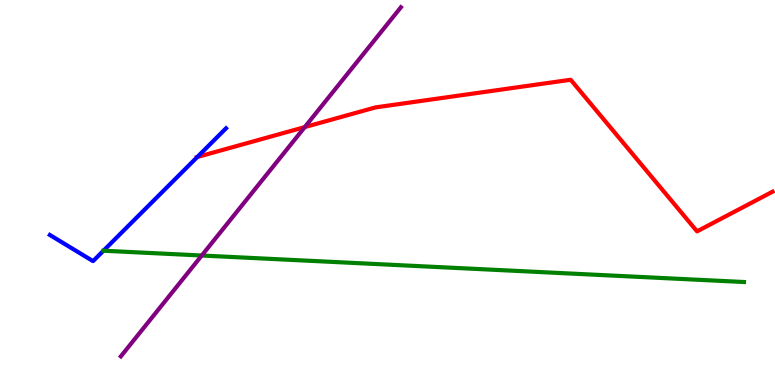[{'lines': ['blue', 'red'], 'intersections': [{'x': 2.55, 'y': 5.92}]}, {'lines': ['green', 'red'], 'intersections': []}, {'lines': ['purple', 'red'], 'intersections': [{'x': 3.93, 'y': 6.7}]}, {'lines': ['blue', 'green'], 'intersections': []}, {'lines': ['blue', 'purple'], 'intersections': []}, {'lines': ['green', 'purple'], 'intersections': [{'x': 2.6, 'y': 3.36}]}]